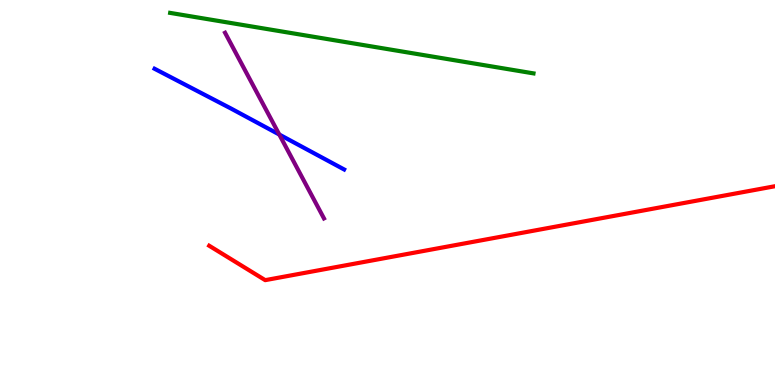[{'lines': ['blue', 'red'], 'intersections': []}, {'lines': ['green', 'red'], 'intersections': []}, {'lines': ['purple', 'red'], 'intersections': []}, {'lines': ['blue', 'green'], 'intersections': []}, {'lines': ['blue', 'purple'], 'intersections': [{'x': 3.6, 'y': 6.51}]}, {'lines': ['green', 'purple'], 'intersections': []}]